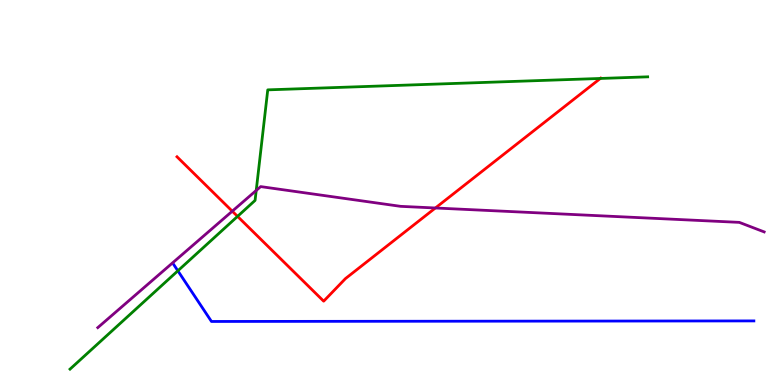[{'lines': ['blue', 'red'], 'intersections': []}, {'lines': ['green', 'red'], 'intersections': [{'x': 3.07, 'y': 4.38}, {'x': 7.75, 'y': 7.96}]}, {'lines': ['purple', 'red'], 'intersections': [{'x': 3.0, 'y': 4.51}, {'x': 5.62, 'y': 4.6}]}, {'lines': ['blue', 'green'], 'intersections': [{'x': 2.3, 'y': 2.97}]}, {'lines': ['blue', 'purple'], 'intersections': []}, {'lines': ['green', 'purple'], 'intersections': [{'x': 3.31, 'y': 5.05}]}]